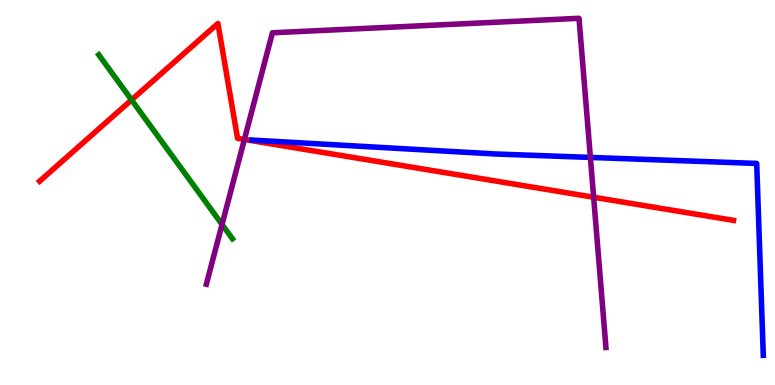[{'lines': ['blue', 'red'], 'intersections': []}, {'lines': ['green', 'red'], 'intersections': [{'x': 1.7, 'y': 7.4}]}, {'lines': ['purple', 'red'], 'intersections': [{'x': 3.15, 'y': 6.38}, {'x': 7.66, 'y': 4.88}]}, {'lines': ['blue', 'green'], 'intersections': []}, {'lines': ['blue', 'purple'], 'intersections': [{'x': 7.62, 'y': 5.91}]}, {'lines': ['green', 'purple'], 'intersections': [{'x': 2.87, 'y': 4.17}]}]